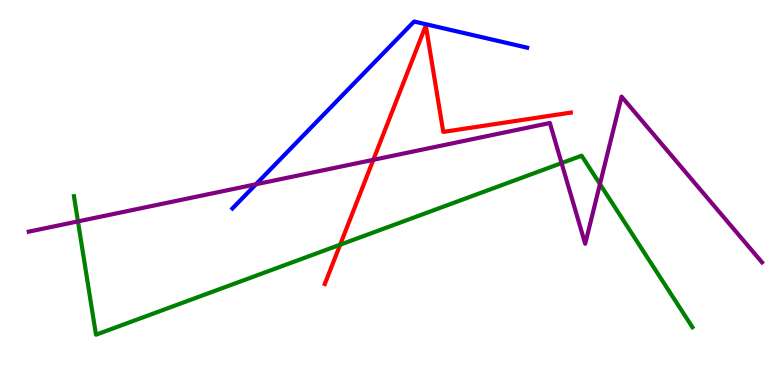[{'lines': ['blue', 'red'], 'intersections': []}, {'lines': ['green', 'red'], 'intersections': [{'x': 4.39, 'y': 3.64}]}, {'lines': ['purple', 'red'], 'intersections': [{'x': 4.82, 'y': 5.85}]}, {'lines': ['blue', 'green'], 'intersections': []}, {'lines': ['blue', 'purple'], 'intersections': [{'x': 3.3, 'y': 5.21}]}, {'lines': ['green', 'purple'], 'intersections': [{'x': 1.01, 'y': 4.25}, {'x': 7.25, 'y': 5.76}, {'x': 7.74, 'y': 5.22}]}]